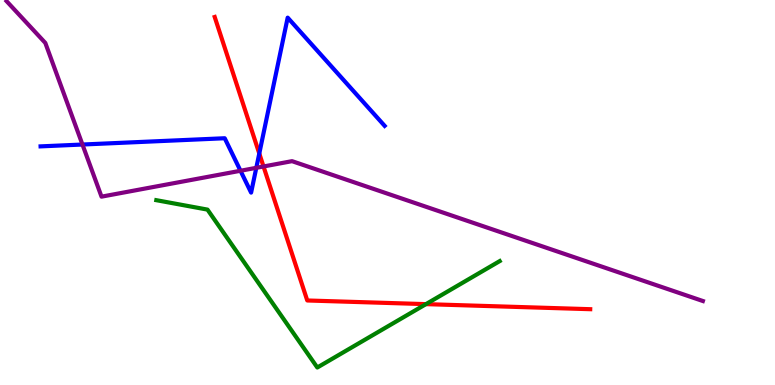[{'lines': ['blue', 'red'], 'intersections': [{'x': 3.35, 'y': 6.01}]}, {'lines': ['green', 'red'], 'intersections': [{'x': 5.5, 'y': 2.1}]}, {'lines': ['purple', 'red'], 'intersections': [{'x': 3.4, 'y': 5.68}]}, {'lines': ['blue', 'green'], 'intersections': []}, {'lines': ['blue', 'purple'], 'intersections': [{'x': 1.06, 'y': 6.25}, {'x': 3.1, 'y': 5.56}, {'x': 3.31, 'y': 5.64}]}, {'lines': ['green', 'purple'], 'intersections': []}]